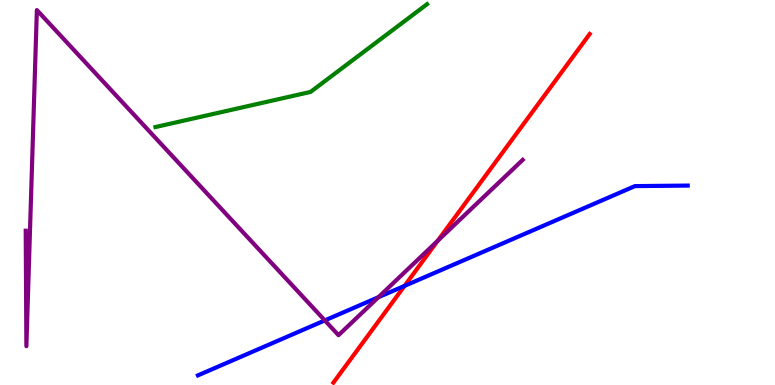[{'lines': ['blue', 'red'], 'intersections': [{'x': 5.22, 'y': 2.57}]}, {'lines': ['green', 'red'], 'intersections': []}, {'lines': ['purple', 'red'], 'intersections': [{'x': 5.65, 'y': 3.74}]}, {'lines': ['blue', 'green'], 'intersections': []}, {'lines': ['blue', 'purple'], 'intersections': [{'x': 4.19, 'y': 1.68}, {'x': 4.88, 'y': 2.28}]}, {'lines': ['green', 'purple'], 'intersections': []}]